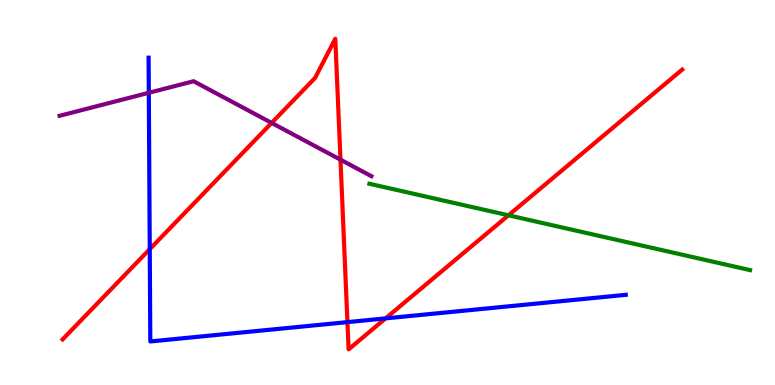[{'lines': ['blue', 'red'], 'intersections': [{'x': 1.93, 'y': 3.53}, {'x': 4.48, 'y': 1.63}, {'x': 4.97, 'y': 1.73}]}, {'lines': ['green', 'red'], 'intersections': [{'x': 6.56, 'y': 4.41}]}, {'lines': ['purple', 'red'], 'intersections': [{'x': 3.51, 'y': 6.81}, {'x': 4.39, 'y': 5.85}]}, {'lines': ['blue', 'green'], 'intersections': []}, {'lines': ['blue', 'purple'], 'intersections': [{'x': 1.92, 'y': 7.59}]}, {'lines': ['green', 'purple'], 'intersections': []}]